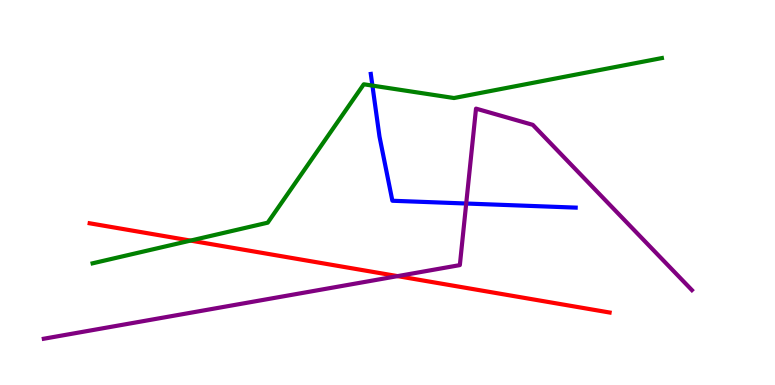[{'lines': ['blue', 'red'], 'intersections': []}, {'lines': ['green', 'red'], 'intersections': [{'x': 2.46, 'y': 3.75}]}, {'lines': ['purple', 'red'], 'intersections': [{'x': 5.13, 'y': 2.83}]}, {'lines': ['blue', 'green'], 'intersections': [{'x': 4.81, 'y': 7.78}]}, {'lines': ['blue', 'purple'], 'intersections': [{'x': 6.02, 'y': 4.71}]}, {'lines': ['green', 'purple'], 'intersections': []}]